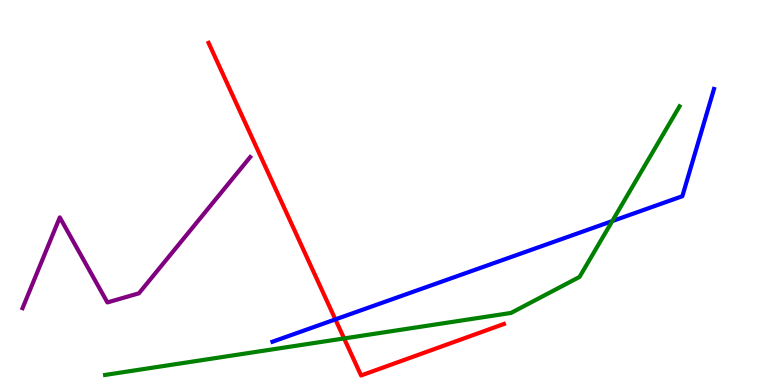[{'lines': ['blue', 'red'], 'intersections': [{'x': 4.33, 'y': 1.7}]}, {'lines': ['green', 'red'], 'intersections': [{'x': 4.44, 'y': 1.21}]}, {'lines': ['purple', 'red'], 'intersections': []}, {'lines': ['blue', 'green'], 'intersections': [{'x': 7.9, 'y': 4.26}]}, {'lines': ['blue', 'purple'], 'intersections': []}, {'lines': ['green', 'purple'], 'intersections': []}]